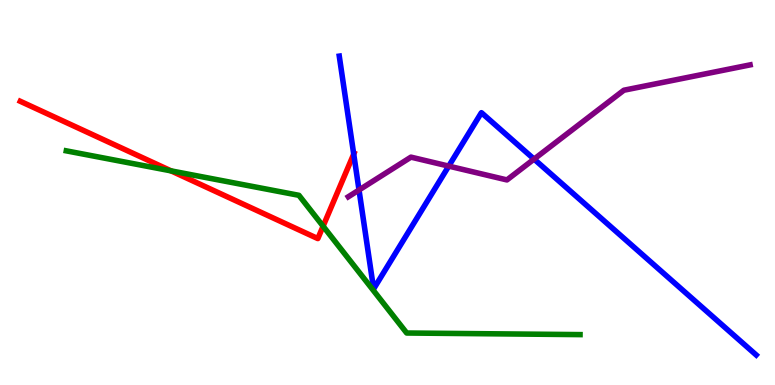[{'lines': ['blue', 'red'], 'intersections': [{'x': 4.56, 'y': 6.0}]}, {'lines': ['green', 'red'], 'intersections': [{'x': 2.21, 'y': 5.56}, {'x': 4.17, 'y': 4.12}]}, {'lines': ['purple', 'red'], 'intersections': []}, {'lines': ['blue', 'green'], 'intersections': []}, {'lines': ['blue', 'purple'], 'intersections': [{'x': 4.63, 'y': 5.06}, {'x': 5.79, 'y': 5.69}, {'x': 6.89, 'y': 5.87}]}, {'lines': ['green', 'purple'], 'intersections': []}]